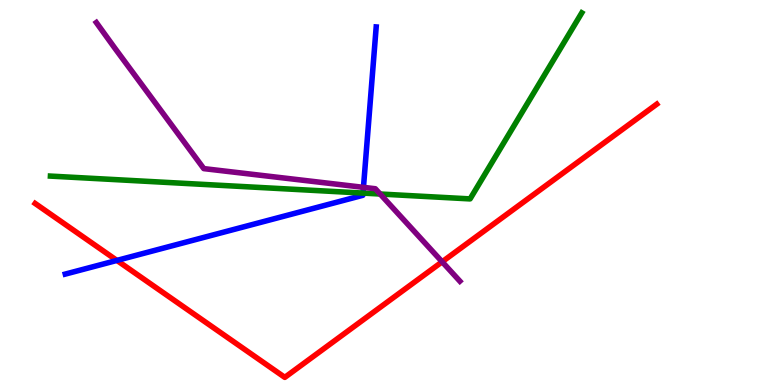[{'lines': ['blue', 'red'], 'intersections': [{'x': 1.51, 'y': 3.24}]}, {'lines': ['green', 'red'], 'intersections': []}, {'lines': ['purple', 'red'], 'intersections': [{'x': 5.71, 'y': 3.2}]}, {'lines': ['blue', 'green'], 'intersections': [{'x': 4.68, 'y': 4.98}]}, {'lines': ['blue', 'purple'], 'intersections': [{'x': 4.69, 'y': 5.13}]}, {'lines': ['green', 'purple'], 'intersections': [{'x': 4.9, 'y': 4.96}]}]